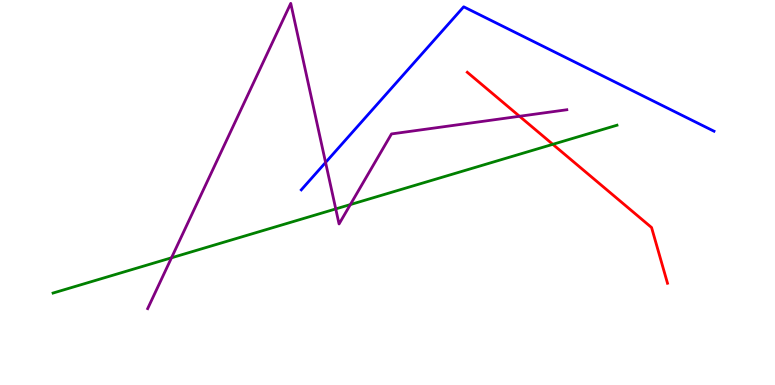[{'lines': ['blue', 'red'], 'intersections': []}, {'lines': ['green', 'red'], 'intersections': [{'x': 7.13, 'y': 6.25}]}, {'lines': ['purple', 'red'], 'intersections': [{'x': 6.7, 'y': 6.98}]}, {'lines': ['blue', 'green'], 'intersections': []}, {'lines': ['blue', 'purple'], 'intersections': [{'x': 4.2, 'y': 5.78}]}, {'lines': ['green', 'purple'], 'intersections': [{'x': 2.21, 'y': 3.3}, {'x': 4.33, 'y': 4.57}, {'x': 4.52, 'y': 4.69}]}]